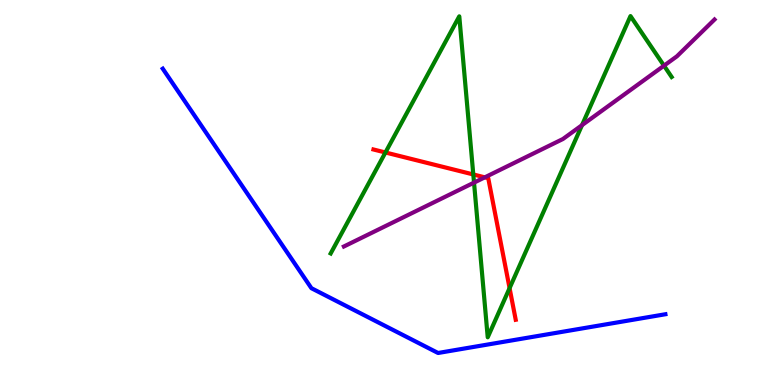[{'lines': ['blue', 'red'], 'intersections': []}, {'lines': ['green', 'red'], 'intersections': [{'x': 4.97, 'y': 6.04}, {'x': 6.11, 'y': 5.47}, {'x': 6.58, 'y': 2.52}]}, {'lines': ['purple', 'red'], 'intersections': [{'x': 6.26, 'y': 5.39}]}, {'lines': ['blue', 'green'], 'intersections': []}, {'lines': ['blue', 'purple'], 'intersections': []}, {'lines': ['green', 'purple'], 'intersections': [{'x': 6.12, 'y': 5.26}, {'x': 7.51, 'y': 6.75}, {'x': 8.57, 'y': 8.29}]}]